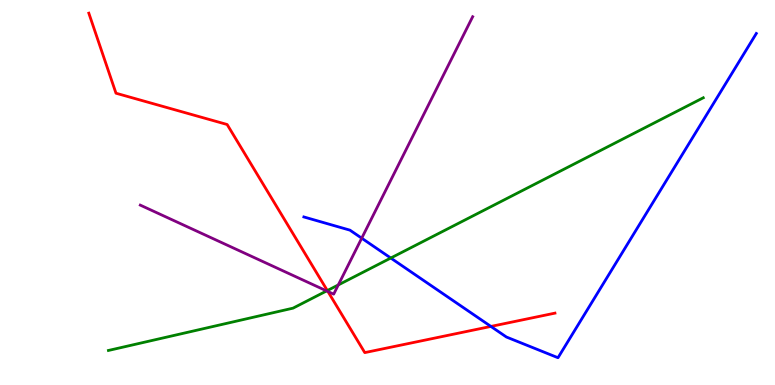[{'lines': ['blue', 'red'], 'intersections': [{'x': 6.33, 'y': 1.52}]}, {'lines': ['green', 'red'], 'intersections': [{'x': 4.22, 'y': 2.45}]}, {'lines': ['purple', 'red'], 'intersections': [{'x': 4.23, 'y': 2.43}]}, {'lines': ['blue', 'green'], 'intersections': [{'x': 5.04, 'y': 3.3}]}, {'lines': ['blue', 'purple'], 'intersections': [{'x': 4.67, 'y': 3.81}]}, {'lines': ['green', 'purple'], 'intersections': [{'x': 4.21, 'y': 2.44}, {'x': 4.37, 'y': 2.6}]}]